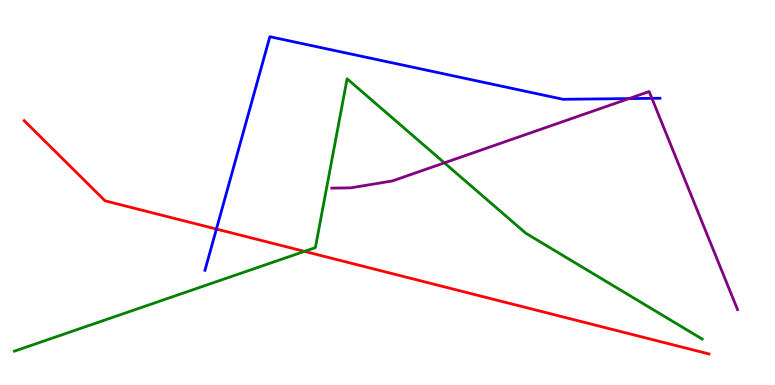[{'lines': ['blue', 'red'], 'intersections': [{'x': 2.79, 'y': 4.05}]}, {'lines': ['green', 'red'], 'intersections': [{'x': 3.93, 'y': 3.47}]}, {'lines': ['purple', 'red'], 'intersections': []}, {'lines': ['blue', 'green'], 'intersections': []}, {'lines': ['blue', 'purple'], 'intersections': [{'x': 8.12, 'y': 7.44}, {'x': 8.41, 'y': 7.45}]}, {'lines': ['green', 'purple'], 'intersections': [{'x': 5.73, 'y': 5.77}]}]